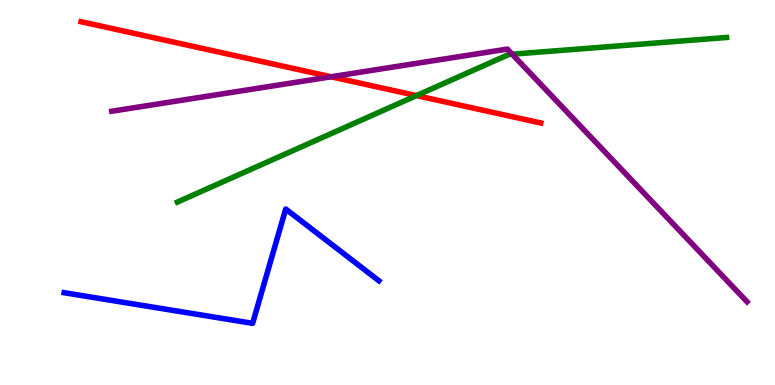[{'lines': ['blue', 'red'], 'intersections': []}, {'lines': ['green', 'red'], 'intersections': [{'x': 5.37, 'y': 7.52}]}, {'lines': ['purple', 'red'], 'intersections': [{'x': 4.27, 'y': 8.01}]}, {'lines': ['blue', 'green'], 'intersections': []}, {'lines': ['blue', 'purple'], 'intersections': []}, {'lines': ['green', 'purple'], 'intersections': [{'x': 6.61, 'y': 8.59}]}]